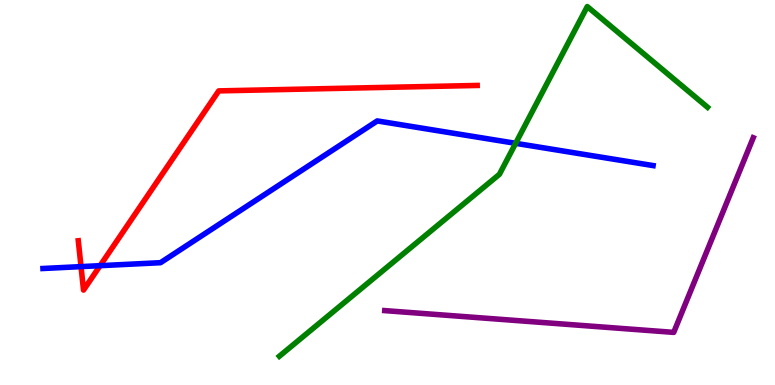[{'lines': ['blue', 'red'], 'intersections': [{'x': 1.05, 'y': 3.07}, {'x': 1.29, 'y': 3.1}]}, {'lines': ['green', 'red'], 'intersections': []}, {'lines': ['purple', 'red'], 'intersections': []}, {'lines': ['blue', 'green'], 'intersections': [{'x': 6.65, 'y': 6.28}]}, {'lines': ['blue', 'purple'], 'intersections': []}, {'lines': ['green', 'purple'], 'intersections': []}]